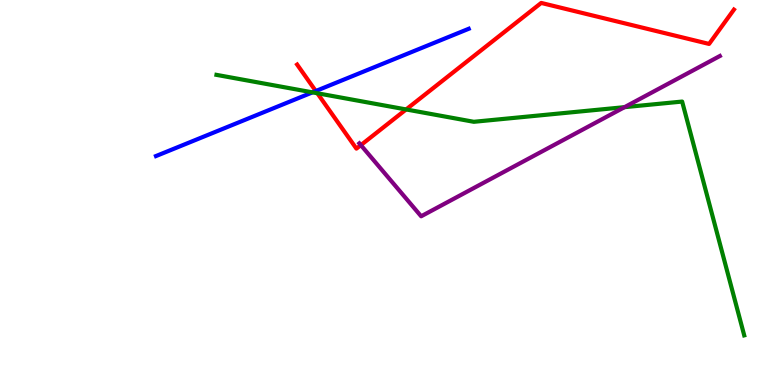[{'lines': ['blue', 'red'], 'intersections': [{'x': 4.07, 'y': 7.64}]}, {'lines': ['green', 'red'], 'intersections': [{'x': 4.1, 'y': 7.58}, {'x': 5.24, 'y': 7.16}]}, {'lines': ['purple', 'red'], 'intersections': [{'x': 4.66, 'y': 6.23}]}, {'lines': ['blue', 'green'], 'intersections': [{'x': 4.03, 'y': 7.6}]}, {'lines': ['blue', 'purple'], 'intersections': []}, {'lines': ['green', 'purple'], 'intersections': [{'x': 8.06, 'y': 7.22}]}]